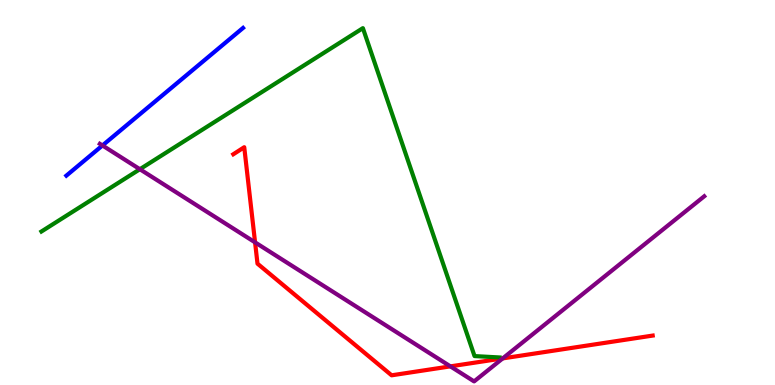[{'lines': ['blue', 'red'], 'intersections': []}, {'lines': ['green', 'red'], 'intersections': []}, {'lines': ['purple', 'red'], 'intersections': [{'x': 3.29, 'y': 3.71}, {'x': 5.81, 'y': 0.484}, {'x': 6.49, 'y': 0.691}]}, {'lines': ['blue', 'green'], 'intersections': []}, {'lines': ['blue', 'purple'], 'intersections': [{'x': 1.32, 'y': 6.22}]}, {'lines': ['green', 'purple'], 'intersections': [{'x': 1.8, 'y': 5.6}]}]